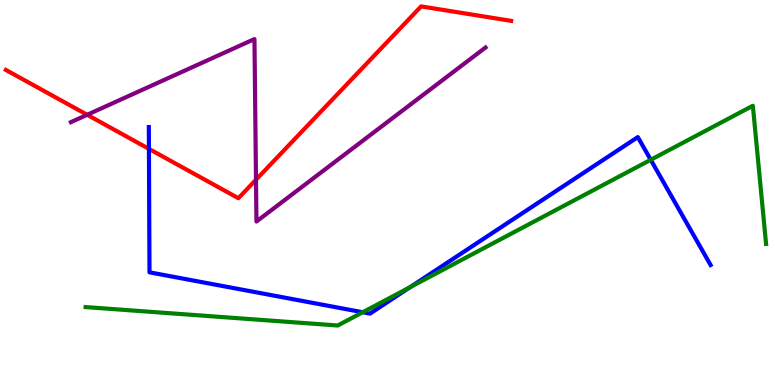[{'lines': ['blue', 'red'], 'intersections': [{'x': 1.92, 'y': 6.13}]}, {'lines': ['green', 'red'], 'intersections': []}, {'lines': ['purple', 'red'], 'intersections': [{'x': 1.12, 'y': 7.02}, {'x': 3.3, 'y': 5.33}]}, {'lines': ['blue', 'green'], 'intersections': [{'x': 4.68, 'y': 1.89}, {'x': 5.29, 'y': 2.54}, {'x': 8.4, 'y': 5.85}]}, {'lines': ['blue', 'purple'], 'intersections': []}, {'lines': ['green', 'purple'], 'intersections': []}]